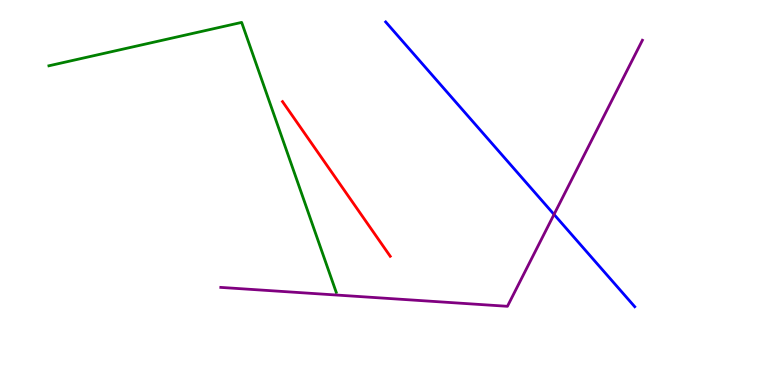[{'lines': ['blue', 'red'], 'intersections': []}, {'lines': ['green', 'red'], 'intersections': []}, {'lines': ['purple', 'red'], 'intersections': []}, {'lines': ['blue', 'green'], 'intersections': []}, {'lines': ['blue', 'purple'], 'intersections': [{'x': 7.15, 'y': 4.43}]}, {'lines': ['green', 'purple'], 'intersections': []}]